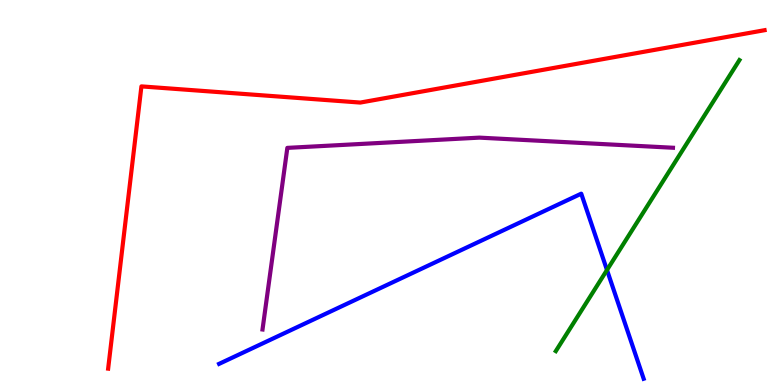[{'lines': ['blue', 'red'], 'intersections': []}, {'lines': ['green', 'red'], 'intersections': []}, {'lines': ['purple', 'red'], 'intersections': []}, {'lines': ['blue', 'green'], 'intersections': [{'x': 7.83, 'y': 2.99}]}, {'lines': ['blue', 'purple'], 'intersections': []}, {'lines': ['green', 'purple'], 'intersections': []}]